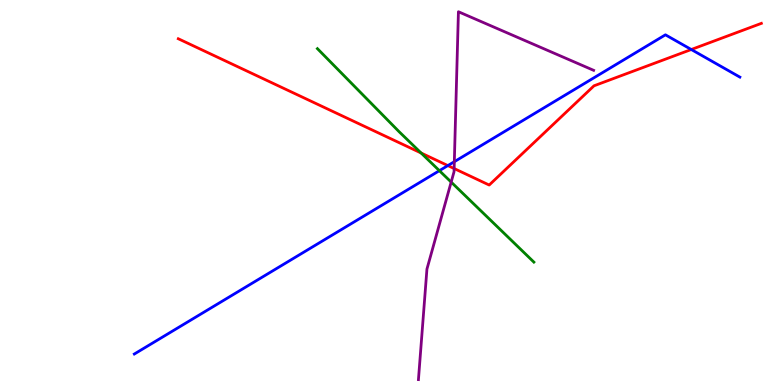[{'lines': ['blue', 'red'], 'intersections': [{'x': 5.78, 'y': 5.7}, {'x': 8.92, 'y': 8.71}]}, {'lines': ['green', 'red'], 'intersections': [{'x': 5.43, 'y': 6.03}]}, {'lines': ['purple', 'red'], 'intersections': [{'x': 5.86, 'y': 5.62}]}, {'lines': ['blue', 'green'], 'intersections': [{'x': 5.67, 'y': 5.57}]}, {'lines': ['blue', 'purple'], 'intersections': [{'x': 5.86, 'y': 5.8}]}, {'lines': ['green', 'purple'], 'intersections': [{'x': 5.82, 'y': 5.27}]}]